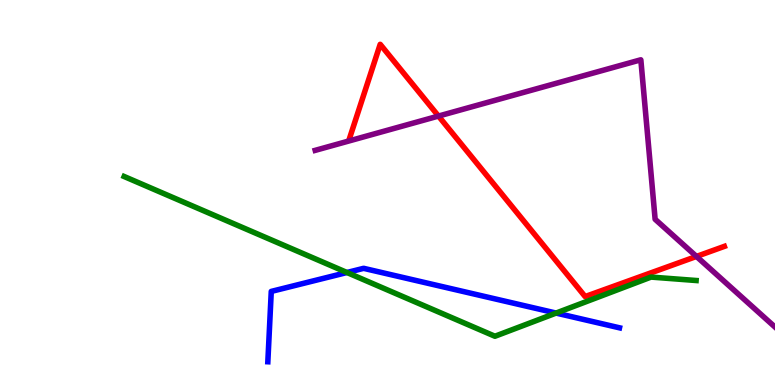[{'lines': ['blue', 'red'], 'intersections': []}, {'lines': ['green', 'red'], 'intersections': []}, {'lines': ['purple', 'red'], 'intersections': [{'x': 5.66, 'y': 6.99}, {'x': 8.99, 'y': 3.34}]}, {'lines': ['blue', 'green'], 'intersections': [{'x': 4.48, 'y': 2.92}, {'x': 7.18, 'y': 1.87}]}, {'lines': ['blue', 'purple'], 'intersections': []}, {'lines': ['green', 'purple'], 'intersections': []}]